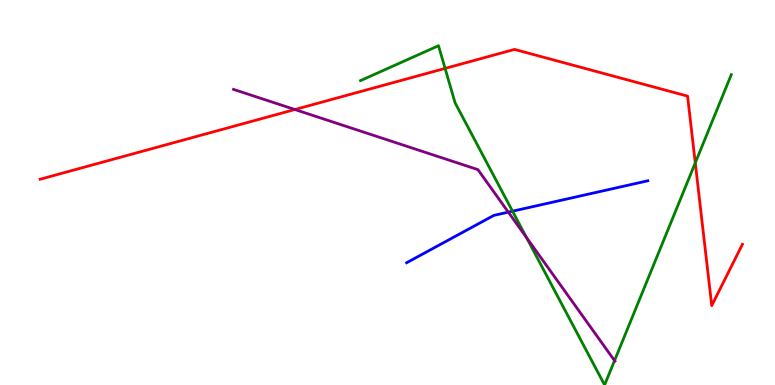[{'lines': ['blue', 'red'], 'intersections': []}, {'lines': ['green', 'red'], 'intersections': [{'x': 5.74, 'y': 8.22}, {'x': 8.97, 'y': 5.77}]}, {'lines': ['purple', 'red'], 'intersections': [{'x': 3.8, 'y': 7.16}]}, {'lines': ['blue', 'green'], 'intersections': [{'x': 6.61, 'y': 4.51}]}, {'lines': ['blue', 'purple'], 'intersections': [{'x': 6.56, 'y': 4.49}]}, {'lines': ['green', 'purple'], 'intersections': [{'x': 6.79, 'y': 3.83}, {'x': 7.93, 'y': 0.633}]}]